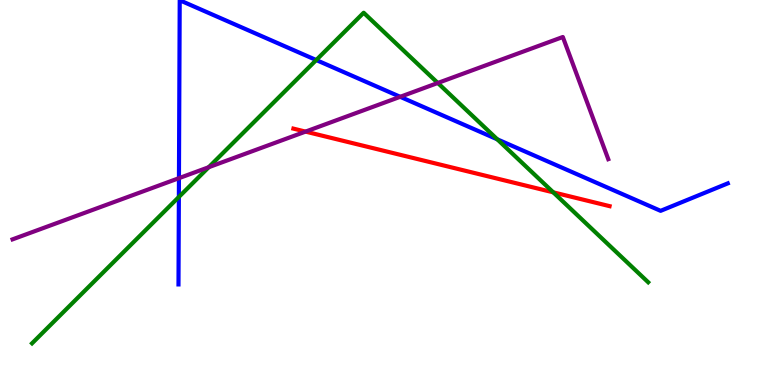[{'lines': ['blue', 'red'], 'intersections': []}, {'lines': ['green', 'red'], 'intersections': [{'x': 7.14, 'y': 5.0}]}, {'lines': ['purple', 'red'], 'intersections': [{'x': 3.94, 'y': 6.58}]}, {'lines': ['blue', 'green'], 'intersections': [{'x': 2.31, 'y': 4.88}, {'x': 4.08, 'y': 8.44}, {'x': 6.42, 'y': 6.38}]}, {'lines': ['blue', 'purple'], 'intersections': [{'x': 2.31, 'y': 5.37}, {'x': 5.16, 'y': 7.49}]}, {'lines': ['green', 'purple'], 'intersections': [{'x': 2.69, 'y': 5.66}, {'x': 5.65, 'y': 7.84}]}]